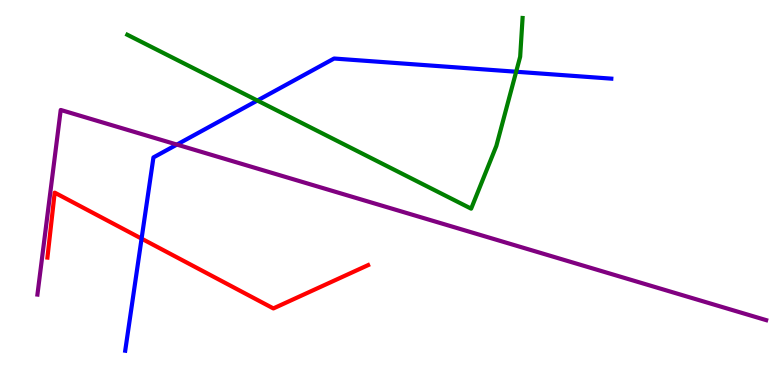[{'lines': ['blue', 'red'], 'intersections': [{'x': 1.83, 'y': 3.8}]}, {'lines': ['green', 'red'], 'intersections': []}, {'lines': ['purple', 'red'], 'intersections': []}, {'lines': ['blue', 'green'], 'intersections': [{'x': 3.32, 'y': 7.39}, {'x': 6.66, 'y': 8.14}]}, {'lines': ['blue', 'purple'], 'intersections': [{'x': 2.28, 'y': 6.24}]}, {'lines': ['green', 'purple'], 'intersections': []}]